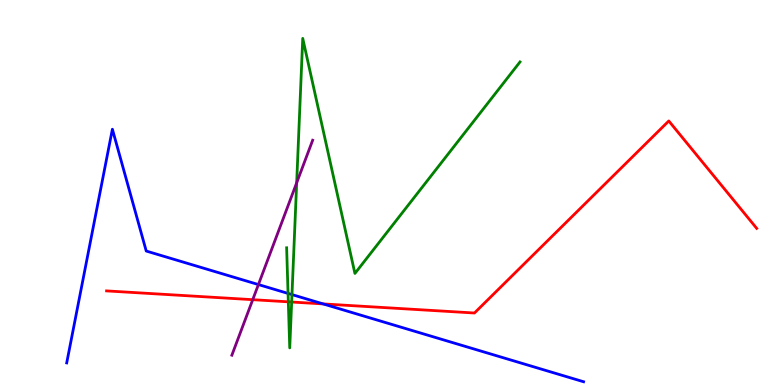[{'lines': ['blue', 'red'], 'intersections': [{'x': 4.17, 'y': 2.11}]}, {'lines': ['green', 'red'], 'intersections': [{'x': 3.72, 'y': 2.16}, {'x': 3.76, 'y': 2.16}]}, {'lines': ['purple', 'red'], 'intersections': [{'x': 3.26, 'y': 2.22}]}, {'lines': ['blue', 'green'], 'intersections': [{'x': 3.72, 'y': 2.38}, {'x': 3.77, 'y': 2.35}]}, {'lines': ['blue', 'purple'], 'intersections': [{'x': 3.33, 'y': 2.61}]}, {'lines': ['green', 'purple'], 'intersections': [{'x': 3.83, 'y': 5.25}]}]